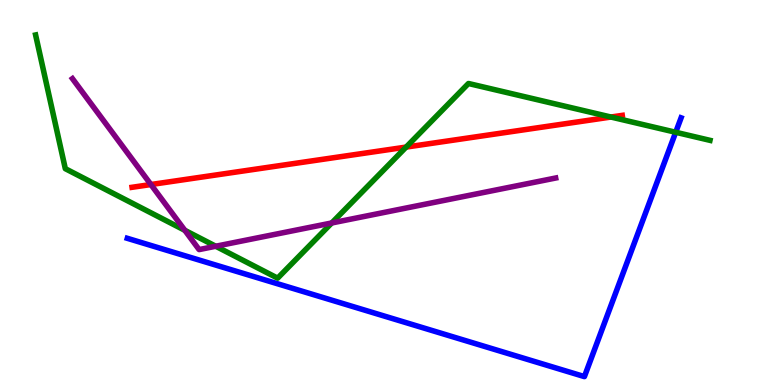[{'lines': ['blue', 'red'], 'intersections': []}, {'lines': ['green', 'red'], 'intersections': [{'x': 5.24, 'y': 6.18}, {'x': 7.88, 'y': 6.96}]}, {'lines': ['purple', 'red'], 'intersections': [{'x': 1.95, 'y': 5.21}]}, {'lines': ['blue', 'green'], 'intersections': [{'x': 8.72, 'y': 6.56}]}, {'lines': ['blue', 'purple'], 'intersections': []}, {'lines': ['green', 'purple'], 'intersections': [{'x': 2.38, 'y': 4.02}, {'x': 2.78, 'y': 3.6}, {'x': 4.28, 'y': 4.21}]}]